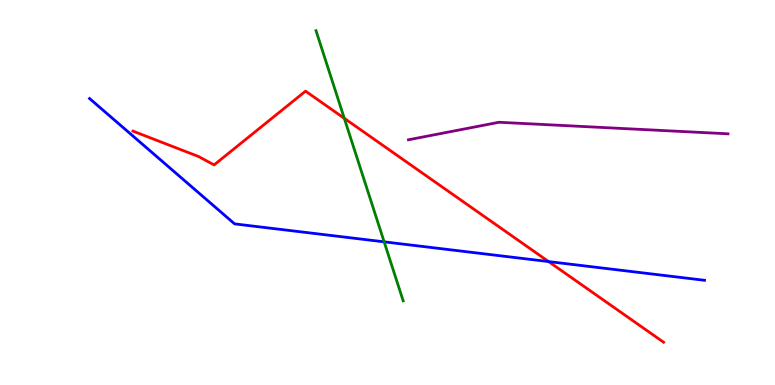[{'lines': ['blue', 'red'], 'intersections': [{'x': 7.08, 'y': 3.21}]}, {'lines': ['green', 'red'], 'intersections': [{'x': 4.44, 'y': 6.93}]}, {'lines': ['purple', 'red'], 'intersections': []}, {'lines': ['blue', 'green'], 'intersections': [{'x': 4.96, 'y': 3.72}]}, {'lines': ['blue', 'purple'], 'intersections': []}, {'lines': ['green', 'purple'], 'intersections': []}]